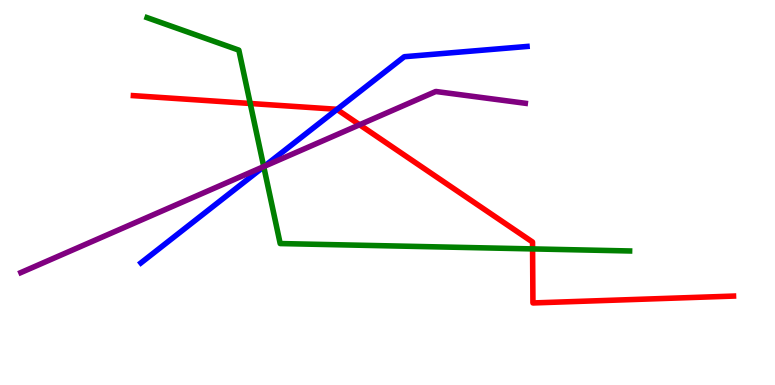[{'lines': ['blue', 'red'], 'intersections': [{'x': 4.35, 'y': 7.16}]}, {'lines': ['green', 'red'], 'intersections': [{'x': 3.23, 'y': 7.31}, {'x': 6.87, 'y': 3.53}]}, {'lines': ['purple', 'red'], 'intersections': [{'x': 4.64, 'y': 6.76}]}, {'lines': ['blue', 'green'], 'intersections': [{'x': 3.4, 'y': 5.67}]}, {'lines': ['blue', 'purple'], 'intersections': [{'x': 3.41, 'y': 5.68}]}, {'lines': ['green', 'purple'], 'intersections': [{'x': 3.4, 'y': 5.67}]}]